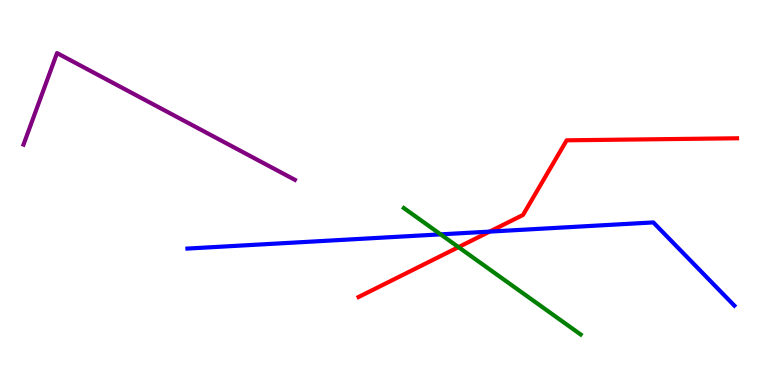[{'lines': ['blue', 'red'], 'intersections': [{'x': 6.32, 'y': 3.98}]}, {'lines': ['green', 'red'], 'intersections': [{'x': 5.92, 'y': 3.58}]}, {'lines': ['purple', 'red'], 'intersections': []}, {'lines': ['blue', 'green'], 'intersections': [{'x': 5.69, 'y': 3.91}]}, {'lines': ['blue', 'purple'], 'intersections': []}, {'lines': ['green', 'purple'], 'intersections': []}]